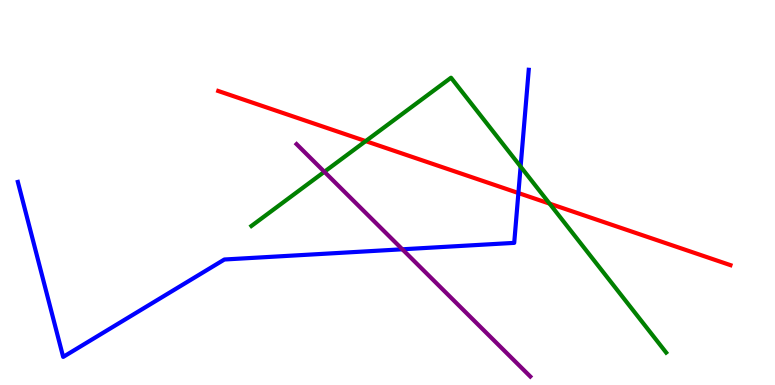[{'lines': ['blue', 'red'], 'intersections': [{'x': 6.69, 'y': 4.99}]}, {'lines': ['green', 'red'], 'intersections': [{'x': 4.72, 'y': 6.33}, {'x': 7.09, 'y': 4.71}]}, {'lines': ['purple', 'red'], 'intersections': []}, {'lines': ['blue', 'green'], 'intersections': [{'x': 6.72, 'y': 5.67}]}, {'lines': ['blue', 'purple'], 'intersections': [{'x': 5.19, 'y': 3.52}]}, {'lines': ['green', 'purple'], 'intersections': [{'x': 4.19, 'y': 5.54}]}]